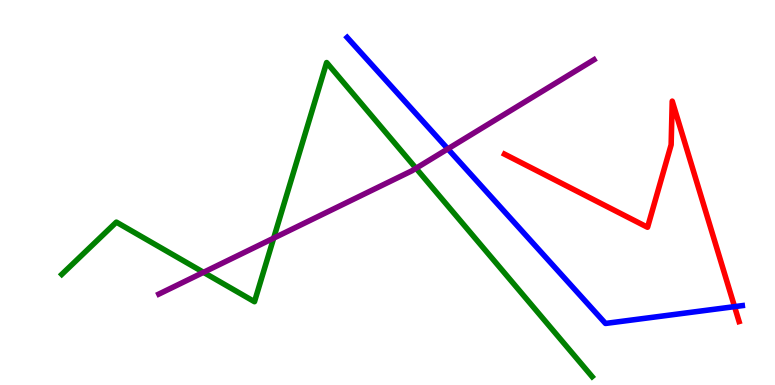[{'lines': ['blue', 'red'], 'intersections': [{'x': 9.48, 'y': 2.04}]}, {'lines': ['green', 'red'], 'intersections': []}, {'lines': ['purple', 'red'], 'intersections': []}, {'lines': ['blue', 'green'], 'intersections': []}, {'lines': ['blue', 'purple'], 'intersections': [{'x': 5.78, 'y': 6.13}]}, {'lines': ['green', 'purple'], 'intersections': [{'x': 2.63, 'y': 2.93}, {'x': 3.53, 'y': 3.81}, {'x': 5.37, 'y': 5.63}]}]